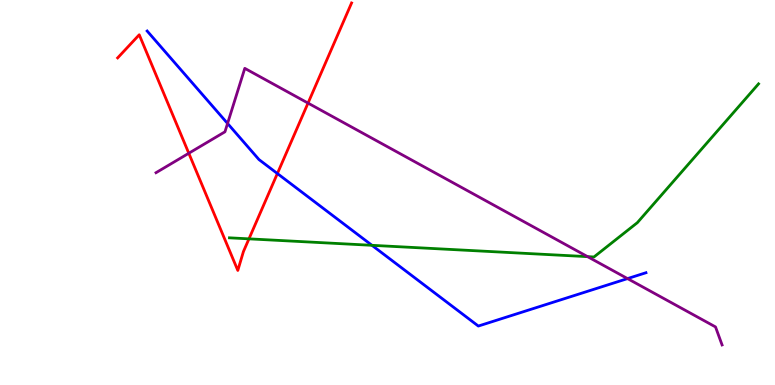[{'lines': ['blue', 'red'], 'intersections': [{'x': 3.58, 'y': 5.49}]}, {'lines': ['green', 'red'], 'intersections': [{'x': 3.21, 'y': 3.8}]}, {'lines': ['purple', 'red'], 'intersections': [{'x': 2.44, 'y': 6.02}, {'x': 3.97, 'y': 7.32}]}, {'lines': ['blue', 'green'], 'intersections': [{'x': 4.8, 'y': 3.63}]}, {'lines': ['blue', 'purple'], 'intersections': [{'x': 2.94, 'y': 6.79}, {'x': 8.1, 'y': 2.76}]}, {'lines': ['green', 'purple'], 'intersections': [{'x': 7.58, 'y': 3.33}]}]